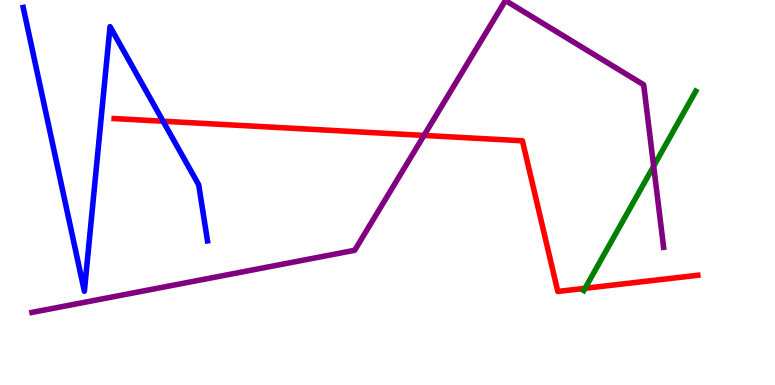[{'lines': ['blue', 'red'], 'intersections': [{'x': 2.1, 'y': 6.85}]}, {'lines': ['green', 'red'], 'intersections': [{'x': 7.55, 'y': 2.51}]}, {'lines': ['purple', 'red'], 'intersections': [{'x': 5.47, 'y': 6.48}]}, {'lines': ['blue', 'green'], 'intersections': []}, {'lines': ['blue', 'purple'], 'intersections': []}, {'lines': ['green', 'purple'], 'intersections': [{'x': 8.43, 'y': 5.68}]}]